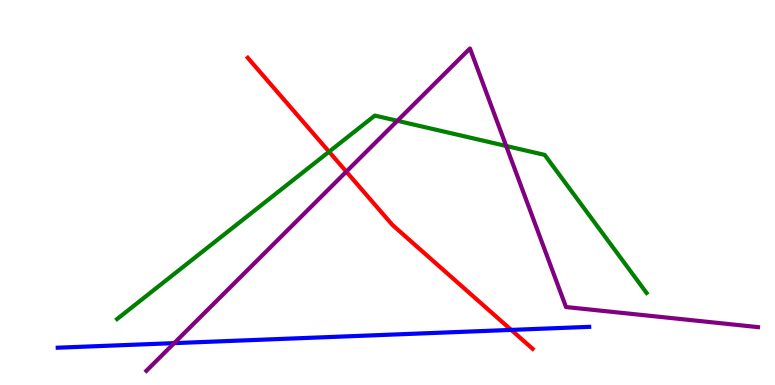[{'lines': ['blue', 'red'], 'intersections': [{'x': 6.6, 'y': 1.43}]}, {'lines': ['green', 'red'], 'intersections': [{'x': 4.25, 'y': 6.06}]}, {'lines': ['purple', 'red'], 'intersections': [{'x': 4.47, 'y': 5.54}]}, {'lines': ['blue', 'green'], 'intersections': []}, {'lines': ['blue', 'purple'], 'intersections': [{'x': 2.25, 'y': 1.09}]}, {'lines': ['green', 'purple'], 'intersections': [{'x': 5.13, 'y': 6.86}, {'x': 6.53, 'y': 6.21}]}]